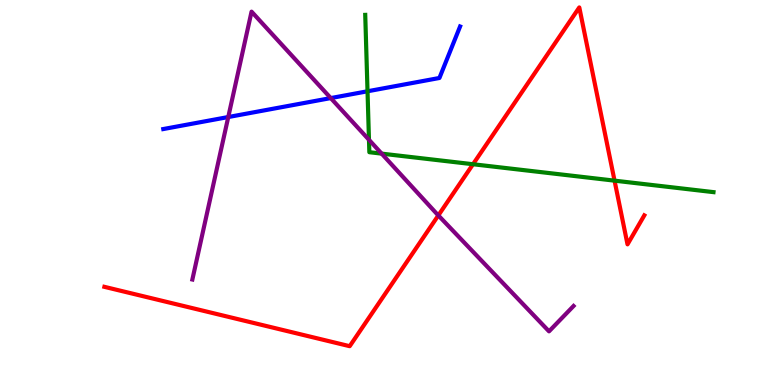[{'lines': ['blue', 'red'], 'intersections': []}, {'lines': ['green', 'red'], 'intersections': [{'x': 6.1, 'y': 5.73}, {'x': 7.93, 'y': 5.31}]}, {'lines': ['purple', 'red'], 'intersections': [{'x': 5.66, 'y': 4.4}]}, {'lines': ['blue', 'green'], 'intersections': [{'x': 4.74, 'y': 7.63}]}, {'lines': ['blue', 'purple'], 'intersections': [{'x': 2.95, 'y': 6.96}, {'x': 4.27, 'y': 7.45}]}, {'lines': ['green', 'purple'], 'intersections': [{'x': 4.76, 'y': 6.37}, {'x': 4.92, 'y': 6.01}]}]